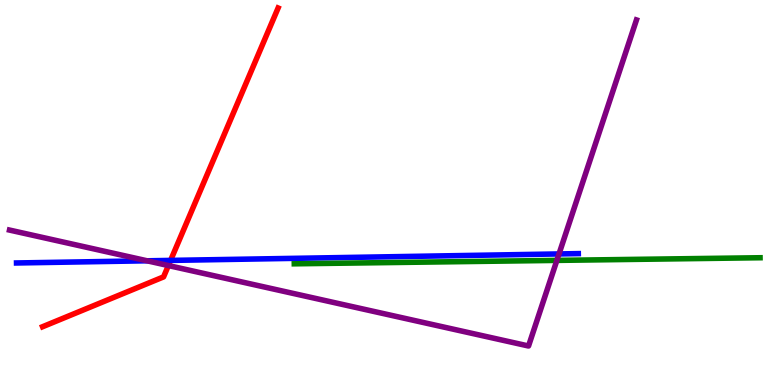[{'lines': ['blue', 'red'], 'intersections': [{'x': 2.2, 'y': 3.24}]}, {'lines': ['green', 'red'], 'intersections': []}, {'lines': ['purple', 'red'], 'intersections': [{'x': 2.17, 'y': 3.1}]}, {'lines': ['blue', 'green'], 'intersections': []}, {'lines': ['blue', 'purple'], 'intersections': [{'x': 1.9, 'y': 3.23}, {'x': 7.21, 'y': 3.4}]}, {'lines': ['green', 'purple'], 'intersections': [{'x': 7.19, 'y': 3.24}]}]